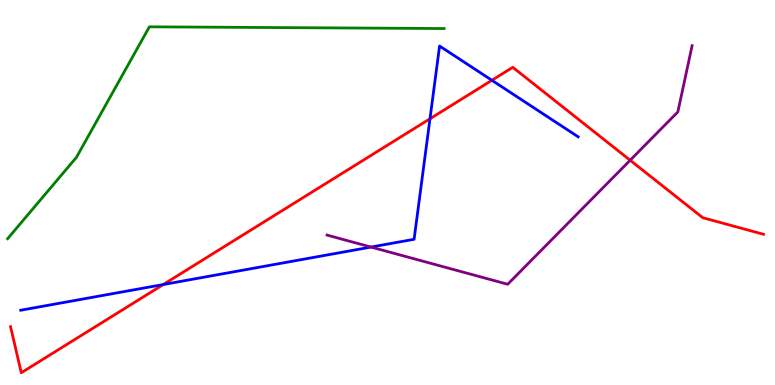[{'lines': ['blue', 'red'], 'intersections': [{'x': 2.11, 'y': 2.61}, {'x': 5.55, 'y': 6.92}, {'x': 6.35, 'y': 7.91}]}, {'lines': ['green', 'red'], 'intersections': []}, {'lines': ['purple', 'red'], 'intersections': [{'x': 8.13, 'y': 5.84}]}, {'lines': ['blue', 'green'], 'intersections': []}, {'lines': ['blue', 'purple'], 'intersections': [{'x': 4.79, 'y': 3.58}]}, {'lines': ['green', 'purple'], 'intersections': []}]